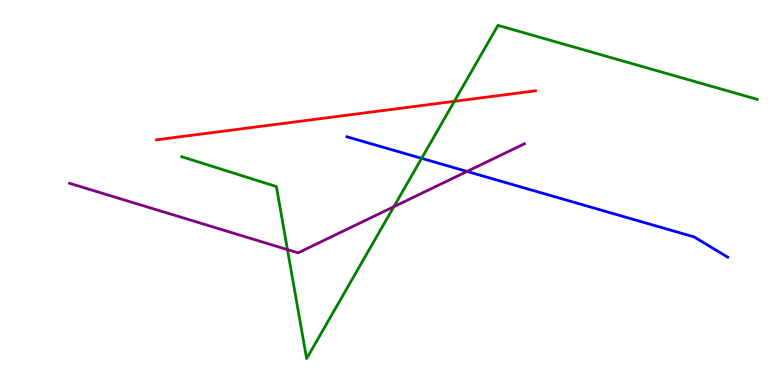[{'lines': ['blue', 'red'], 'intersections': []}, {'lines': ['green', 'red'], 'intersections': [{'x': 5.86, 'y': 7.37}]}, {'lines': ['purple', 'red'], 'intersections': []}, {'lines': ['blue', 'green'], 'intersections': [{'x': 5.44, 'y': 5.89}]}, {'lines': ['blue', 'purple'], 'intersections': [{'x': 6.03, 'y': 5.55}]}, {'lines': ['green', 'purple'], 'intersections': [{'x': 3.71, 'y': 3.52}, {'x': 5.08, 'y': 4.63}]}]